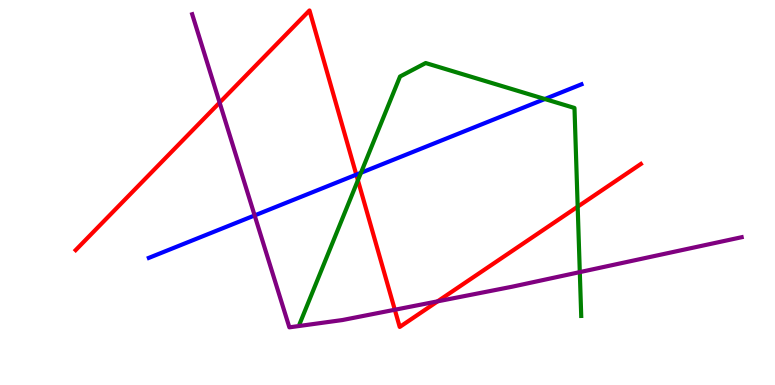[{'lines': ['blue', 'red'], 'intersections': [{'x': 4.6, 'y': 5.46}]}, {'lines': ['green', 'red'], 'intersections': [{'x': 4.62, 'y': 5.32}, {'x': 7.45, 'y': 4.63}]}, {'lines': ['purple', 'red'], 'intersections': [{'x': 2.83, 'y': 7.34}, {'x': 5.09, 'y': 1.95}, {'x': 5.65, 'y': 2.17}]}, {'lines': ['blue', 'green'], 'intersections': [{'x': 4.66, 'y': 5.51}, {'x': 7.03, 'y': 7.43}]}, {'lines': ['blue', 'purple'], 'intersections': [{'x': 3.29, 'y': 4.4}]}, {'lines': ['green', 'purple'], 'intersections': [{'x': 7.48, 'y': 2.93}]}]